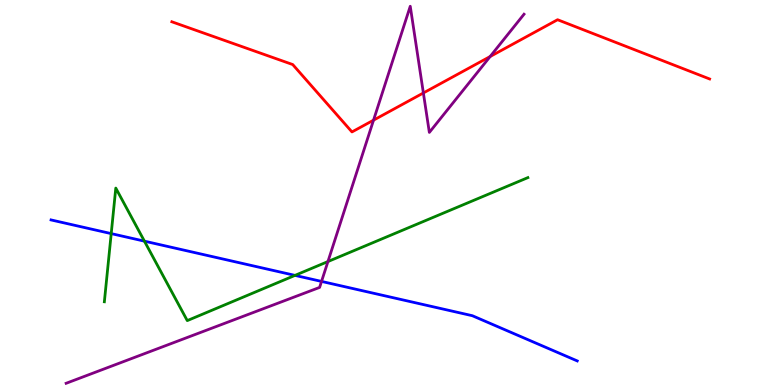[{'lines': ['blue', 'red'], 'intersections': []}, {'lines': ['green', 'red'], 'intersections': []}, {'lines': ['purple', 'red'], 'intersections': [{'x': 4.82, 'y': 6.88}, {'x': 5.46, 'y': 7.59}, {'x': 6.32, 'y': 8.53}]}, {'lines': ['blue', 'green'], 'intersections': [{'x': 1.44, 'y': 3.93}, {'x': 1.86, 'y': 3.74}, {'x': 3.81, 'y': 2.85}]}, {'lines': ['blue', 'purple'], 'intersections': [{'x': 4.15, 'y': 2.69}]}, {'lines': ['green', 'purple'], 'intersections': [{'x': 4.23, 'y': 3.21}]}]